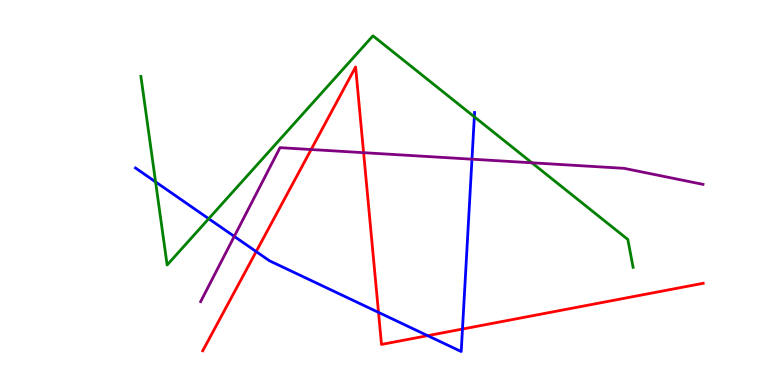[{'lines': ['blue', 'red'], 'intersections': [{'x': 3.31, 'y': 3.47}, {'x': 4.88, 'y': 1.89}, {'x': 5.52, 'y': 1.28}, {'x': 5.97, 'y': 1.45}]}, {'lines': ['green', 'red'], 'intersections': []}, {'lines': ['purple', 'red'], 'intersections': [{'x': 4.01, 'y': 6.12}, {'x': 4.69, 'y': 6.03}]}, {'lines': ['blue', 'green'], 'intersections': [{'x': 2.01, 'y': 5.28}, {'x': 2.69, 'y': 4.32}, {'x': 6.12, 'y': 6.97}]}, {'lines': ['blue', 'purple'], 'intersections': [{'x': 3.02, 'y': 3.86}, {'x': 6.09, 'y': 5.87}]}, {'lines': ['green', 'purple'], 'intersections': [{'x': 6.86, 'y': 5.77}]}]